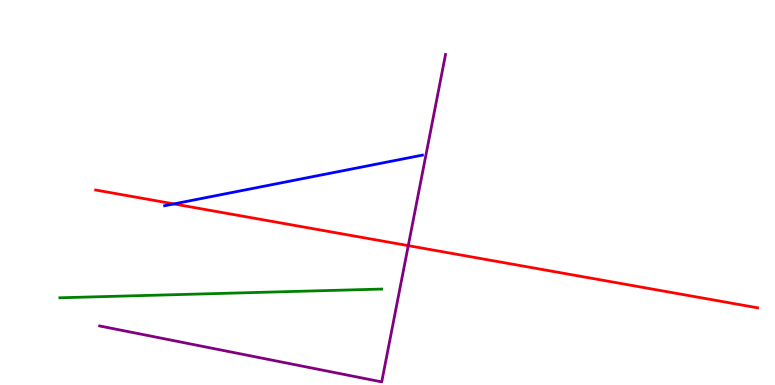[{'lines': ['blue', 'red'], 'intersections': [{'x': 2.24, 'y': 4.7}]}, {'lines': ['green', 'red'], 'intersections': []}, {'lines': ['purple', 'red'], 'intersections': [{'x': 5.27, 'y': 3.62}]}, {'lines': ['blue', 'green'], 'intersections': []}, {'lines': ['blue', 'purple'], 'intersections': []}, {'lines': ['green', 'purple'], 'intersections': []}]